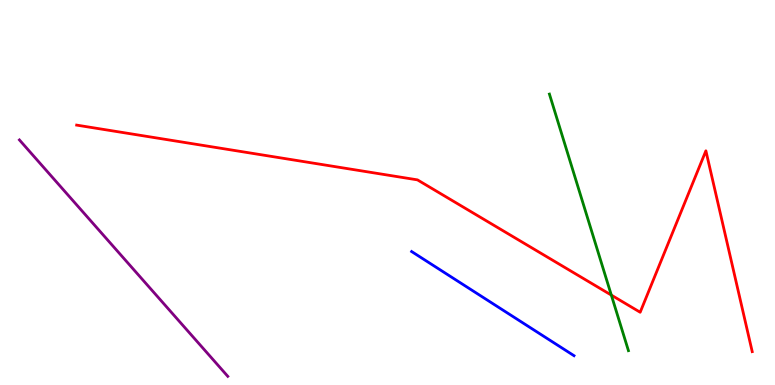[{'lines': ['blue', 'red'], 'intersections': []}, {'lines': ['green', 'red'], 'intersections': [{'x': 7.89, 'y': 2.33}]}, {'lines': ['purple', 'red'], 'intersections': []}, {'lines': ['blue', 'green'], 'intersections': []}, {'lines': ['blue', 'purple'], 'intersections': []}, {'lines': ['green', 'purple'], 'intersections': []}]